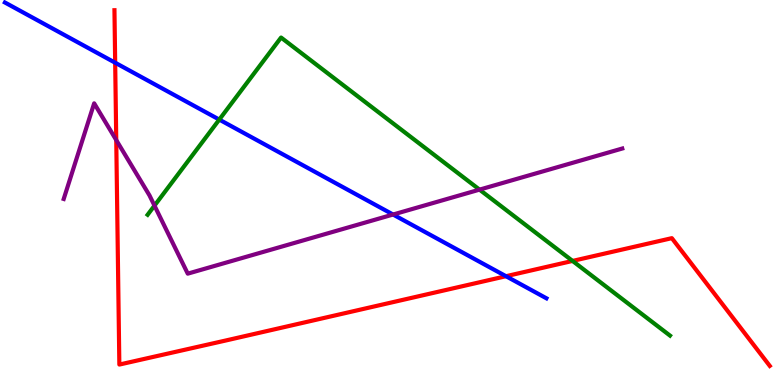[{'lines': ['blue', 'red'], 'intersections': [{'x': 1.49, 'y': 8.37}, {'x': 6.53, 'y': 2.83}]}, {'lines': ['green', 'red'], 'intersections': [{'x': 7.39, 'y': 3.22}]}, {'lines': ['purple', 'red'], 'intersections': [{'x': 1.5, 'y': 6.36}]}, {'lines': ['blue', 'green'], 'intersections': [{'x': 2.83, 'y': 6.89}]}, {'lines': ['blue', 'purple'], 'intersections': [{'x': 5.07, 'y': 4.43}]}, {'lines': ['green', 'purple'], 'intersections': [{'x': 1.99, 'y': 4.66}, {'x': 6.19, 'y': 5.07}]}]